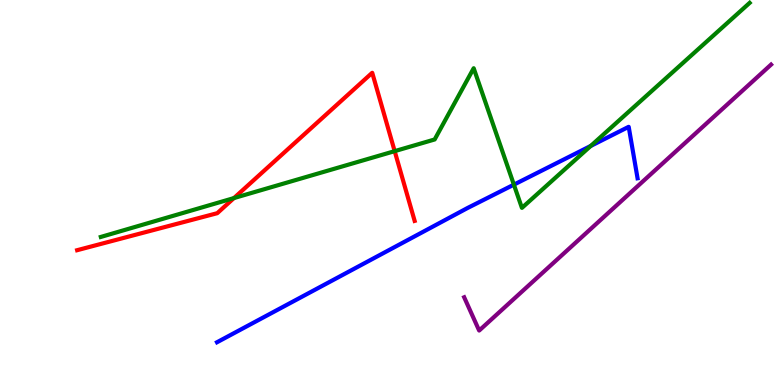[{'lines': ['blue', 'red'], 'intersections': []}, {'lines': ['green', 'red'], 'intersections': [{'x': 3.02, 'y': 4.86}, {'x': 5.09, 'y': 6.07}]}, {'lines': ['purple', 'red'], 'intersections': []}, {'lines': ['blue', 'green'], 'intersections': [{'x': 6.63, 'y': 5.2}, {'x': 7.62, 'y': 6.21}]}, {'lines': ['blue', 'purple'], 'intersections': []}, {'lines': ['green', 'purple'], 'intersections': []}]